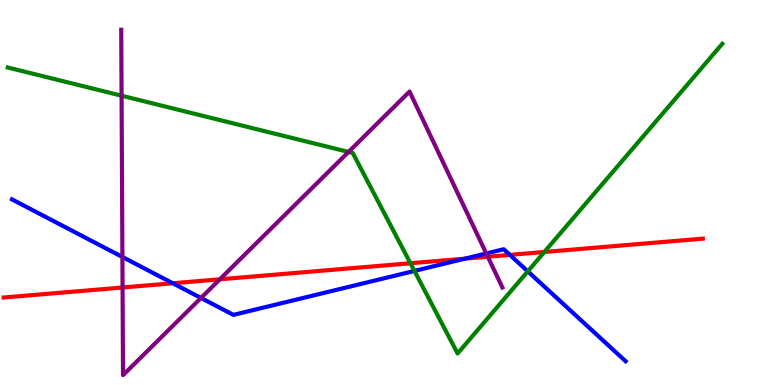[{'lines': ['blue', 'red'], 'intersections': [{'x': 2.23, 'y': 2.64}, {'x': 6.0, 'y': 3.28}, {'x': 6.58, 'y': 3.38}]}, {'lines': ['green', 'red'], 'intersections': [{'x': 5.3, 'y': 3.16}, {'x': 7.02, 'y': 3.46}]}, {'lines': ['purple', 'red'], 'intersections': [{'x': 1.58, 'y': 2.53}, {'x': 2.84, 'y': 2.75}, {'x': 6.29, 'y': 3.33}]}, {'lines': ['blue', 'green'], 'intersections': [{'x': 5.35, 'y': 2.96}, {'x': 6.81, 'y': 2.95}]}, {'lines': ['blue', 'purple'], 'intersections': [{'x': 1.58, 'y': 3.33}, {'x': 2.59, 'y': 2.26}, {'x': 6.27, 'y': 3.42}]}, {'lines': ['green', 'purple'], 'intersections': [{'x': 1.57, 'y': 7.51}, {'x': 4.5, 'y': 6.05}]}]